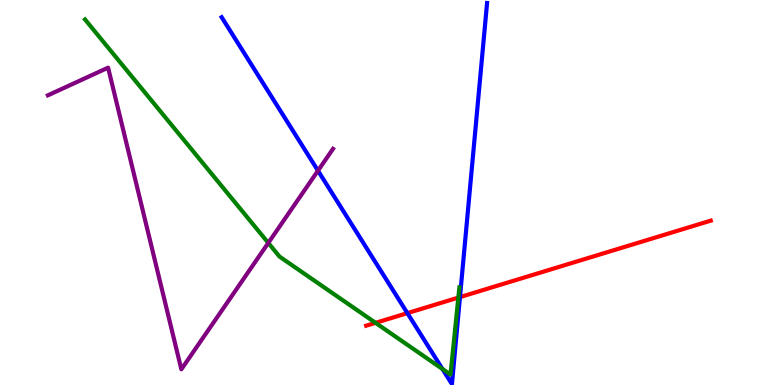[{'lines': ['blue', 'red'], 'intersections': [{'x': 5.26, 'y': 1.87}, {'x': 5.94, 'y': 2.28}]}, {'lines': ['green', 'red'], 'intersections': [{'x': 4.85, 'y': 1.61}, {'x': 5.91, 'y': 2.27}]}, {'lines': ['purple', 'red'], 'intersections': []}, {'lines': ['blue', 'green'], 'intersections': [{'x': 5.71, 'y': 0.416}]}, {'lines': ['blue', 'purple'], 'intersections': [{'x': 4.1, 'y': 5.57}]}, {'lines': ['green', 'purple'], 'intersections': [{'x': 3.46, 'y': 3.69}]}]